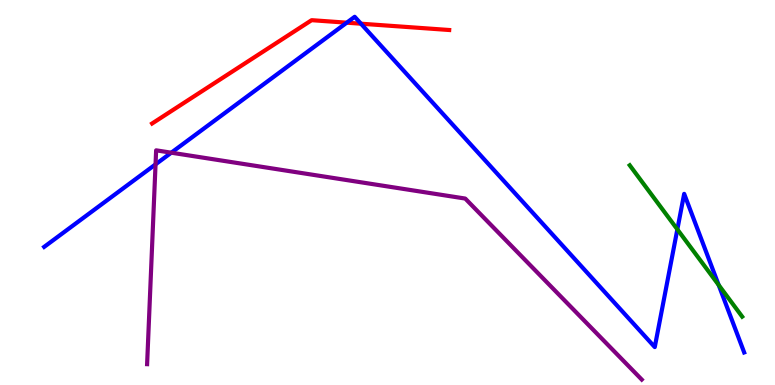[{'lines': ['blue', 'red'], 'intersections': [{'x': 4.47, 'y': 9.41}, {'x': 4.66, 'y': 9.38}]}, {'lines': ['green', 'red'], 'intersections': []}, {'lines': ['purple', 'red'], 'intersections': []}, {'lines': ['blue', 'green'], 'intersections': [{'x': 8.74, 'y': 4.04}, {'x': 9.27, 'y': 2.6}]}, {'lines': ['blue', 'purple'], 'intersections': [{'x': 2.01, 'y': 5.73}, {'x': 2.21, 'y': 6.03}]}, {'lines': ['green', 'purple'], 'intersections': []}]